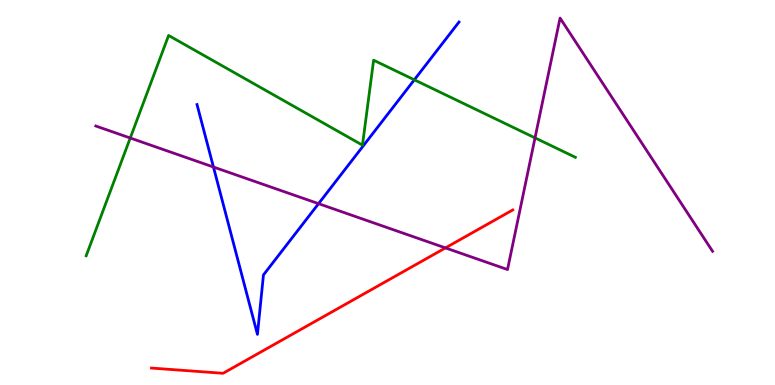[{'lines': ['blue', 'red'], 'intersections': []}, {'lines': ['green', 'red'], 'intersections': []}, {'lines': ['purple', 'red'], 'intersections': [{'x': 5.75, 'y': 3.56}]}, {'lines': ['blue', 'green'], 'intersections': [{'x': 5.35, 'y': 7.93}]}, {'lines': ['blue', 'purple'], 'intersections': [{'x': 2.75, 'y': 5.66}, {'x': 4.11, 'y': 4.71}]}, {'lines': ['green', 'purple'], 'intersections': [{'x': 1.68, 'y': 6.42}, {'x': 6.9, 'y': 6.42}]}]